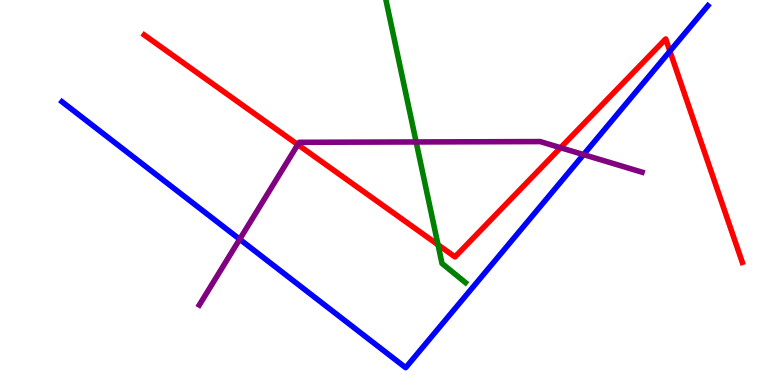[{'lines': ['blue', 'red'], 'intersections': [{'x': 8.64, 'y': 8.67}]}, {'lines': ['green', 'red'], 'intersections': [{'x': 5.65, 'y': 3.64}]}, {'lines': ['purple', 'red'], 'intersections': [{'x': 3.84, 'y': 6.24}, {'x': 7.23, 'y': 6.16}]}, {'lines': ['blue', 'green'], 'intersections': []}, {'lines': ['blue', 'purple'], 'intersections': [{'x': 3.09, 'y': 3.79}, {'x': 7.53, 'y': 5.98}]}, {'lines': ['green', 'purple'], 'intersections': [{'x': 5.37, 'y': 6.31}]}]